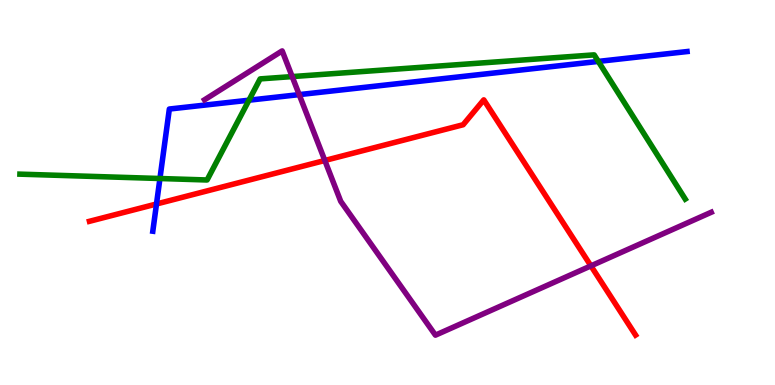[{'lines': ['blue', 'red'], 'intersections': [{'x': 2.02, 'y': 4.7}]}, {'lines': ['green', 'red'], 'intersections': []}, {'lines': ['purple', 'red'], 'intersections': [{'x': 4.19, 'y': 5.83}, {'x': 7.62, 'y': 3.09}]}, {'lines': ['blue', 'green'], 'intersections': [{'x': 2.06, 'y': 5.36}, {'x': 3.21, 'y': 7.4}, {'x': 7.72, 'y': 8.4}]}, {'lines': ['blue', 'purple'], 'intersections': [{'x': 3.86, 'y': 7.54}]}, {'lines': ['green', 'purple'], 'intersections': [{'x': 3.77, 'y': 8.01}]}]